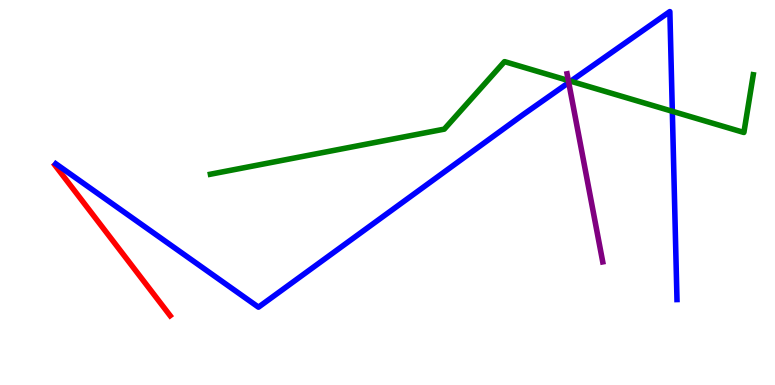[{'lines': ['blue', 'red'], 'intersections': []}, {'lines': ['green', 'red'], 'intersections': []}, {'lines': ['purple', 'red'], 'intersections': []}, {'lines': ['blue', 'green'], 'intersections': [{'x': 7.36, 'y': 7.89}, {'x': 8.68, 'y': 7.11}]}, {'lines': ['blue', 'purple'], 'intersections': [{'x': 7.34, 'y': 7.85}]}, {'lines': ['green', 'purple'], 'intersections': [{'x': 7.33, 'y': 7.91}]}]